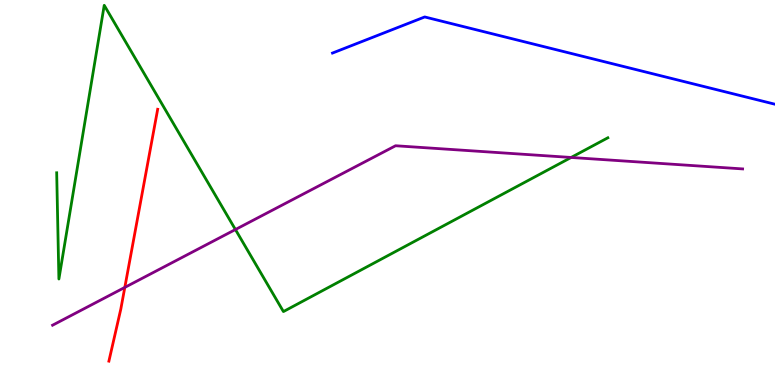[{'lines': ['blue', 'red'], 'intersections': []}, {'lines': ['green', 'red'], 'intersections': []}, {'lines': ['purple', 'red'], 'intersections': [{'x': 1.61, 'y': 2.53}]}, {'lines': ['blue', 'green'], 'intersections': []}, {'lines': ['blue', 'purple'], 'intersections': []}, {'lines': ['green', 'purple'], 'intersections': [{'x': 3.04, 'y': 4.04}, {'x': 7.37, 'y': 5.91}]}]